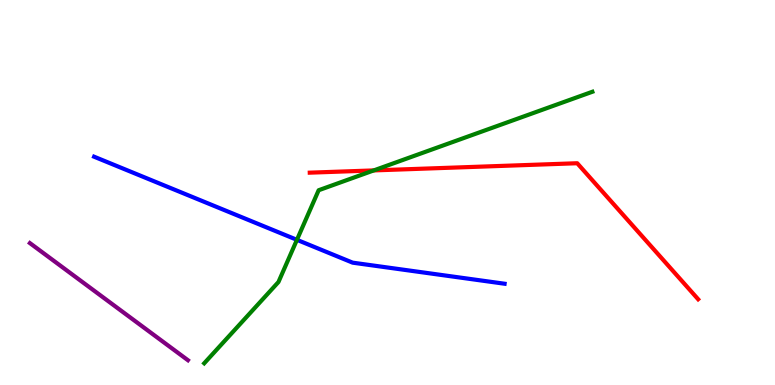[{'lines': ['blue', 'red'], 'intersections': []}, {'lines': ['green', 'red'], 'intersections': [{'x': 4.82, 'y': 5.57}]}, {'lines': ['purple', 'red'], 'intersections': []}, {'lines': ['blue', 'green'], 'intersections': [{'x': 3.83, 'y': 3.77}]}, {'lines': ['blue', 'purple'], 'intersections': []}, {'lines': ['green', 'purple'], 'intersections': []}]